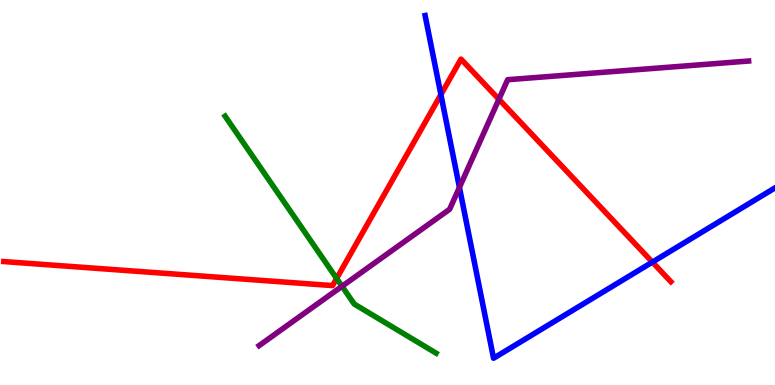[{'lines': ['blue', 'red'], 'intersections': [{'x': 5.69, 'y': 7.54}, {'x': 8.42, 'y': 3.19}]}, {'lines': ['green', 'red'], 'intersections': [{'x': 4.34, 'y': 2.77}]}, {'lines': ['purple', 'red'], 'intersections': [{'x': 6.44, 'y': 7.42}]}, {'lines': ['blue', 'green'], 'intersections': []}, {'lines': ['blue', 'purple'], 'intersections': [{'x': 5.93, 'y': 5.13}]}, {'lines': ['green', 'purple'], 'intersections': [{'x': 4.41, 'y': 2.56}]}]